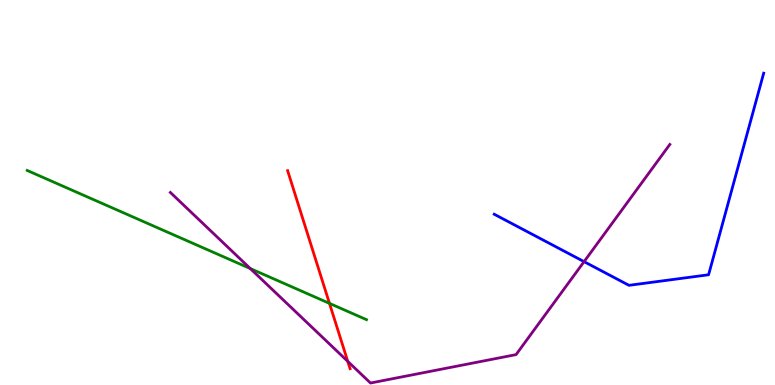[{'lines': ['blue', 'red'], 'intersections': []}, {'lines': ['green', 'red'], 'intersections': [{'x': 4.25, 'y': 2.12}]}, {'lines': ['purple', 'red'], 'intersections': [{'x': 4.49, 'y': 0.614}]}, {'lines': ['blue', 'green'], 'intersections': []}, {'lines': ['blue', 'purple'], 'intersections': [{'x': 7.54, 'y': 3.2}]}, {'lines': ['green', 'purple'], 'intersections': [{'x': 3.23, 'y': 3.02}]}]